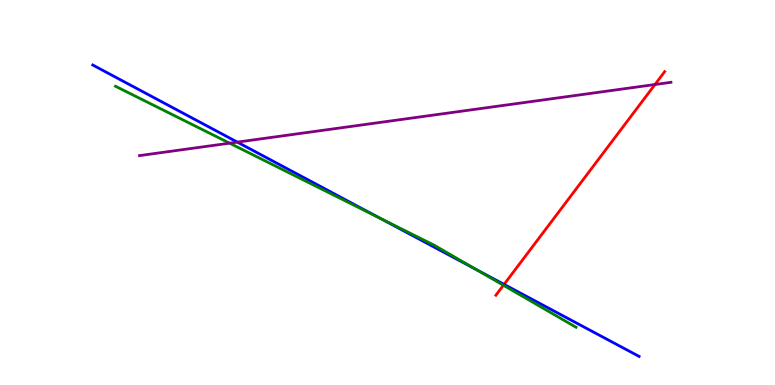[{'lines': ['blue', 'red'], 'intersections': [{'x': 6.5, 'y': 2.61}]}, {'lines': ['green', 'red'], 'intersections': [{'x': 6.5, 'y': 2.59}]}, {'lines': ['purple', 'red'], 'intersections': [{'x': 8.45, 'y': 7.8}]}, {'lines': ['blue', 'green'], 'intersections': [{'x': 4.9, 'y': 4.34}, {'x': 6.14, 'y': 3.0}]}, {'lines': ['blue', 'purple'], 'intersections': [{'x': 3.06, 'y': 6.31}]}, {'lines': ['green', 'purple'], 'intersections': [{'x': 2.96, 'y': 6.28}]}]